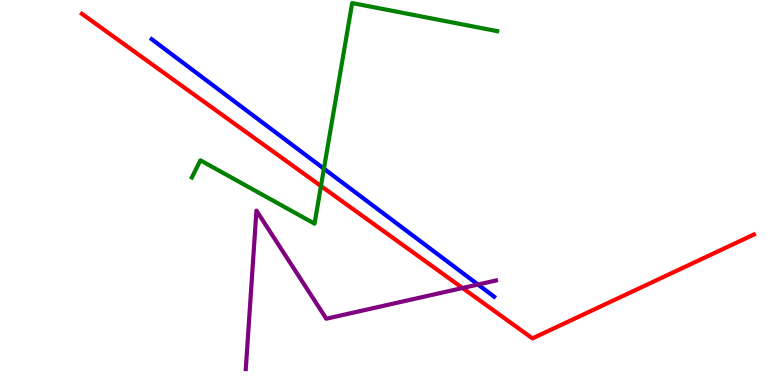[{'lines': ['blue', 'red'], 'intersections': []}, {'lines': ['green', 'red'], 'intersections': [{'x': 4.14, 'y': 5.17}]}, {'lines': ['purple', 'red'], 'intersections': [{'x': 5.97, 'y': 2.52}]}, {'lines': ['blue', 'green'], 'intersections': [{'x': 4.18, 'y': 5.62}]}, {'lines': ['blue', 'purple'], 'intersections': [{'x': 6.17, 'y': 2.61}]}, {'lines': ['green', 'purple'], 'intersections': []}]